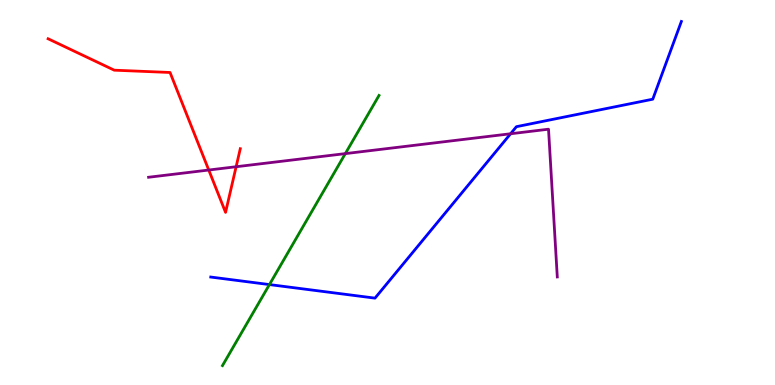[{'lines': ['blue', 'red'], 'intersections': []}, {'lines': ['green', 'red'], 'intersections': []}, {'lines': ['purple', 'red'], 'intersections': [{'x': 2.69, 'y': 5.58}, {'x': 3.05, 'y': 5.67}]}, {'lines': ['blue', 'green'], 'intersections': [{'x': 3.48, 'y': 2.61}]}, {'lines': ['blue', 'purple'], 'intersections': [{'x': 6.59, 'y': 6.53}]}, {'lines': ['green', 'purple'], 'intersections': [{'x': 4.46, 'y': 6.01}]}]